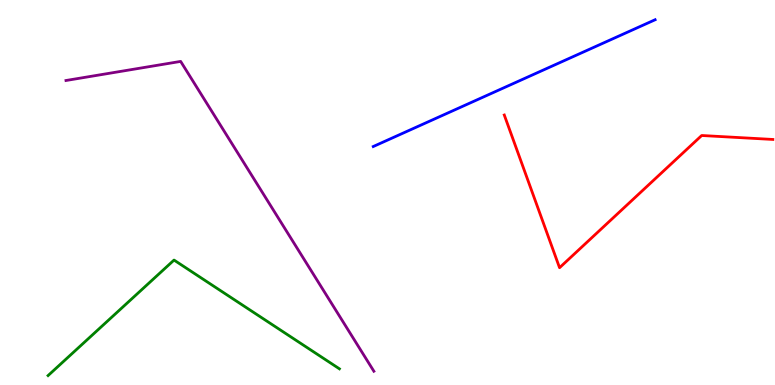[{'lines': ['blue', 'red'], 'intersections': []}, {'lines': ['green', 'red'], 'intersections': []}, {'lines': ['purple', 'red'], 'intersections': []}, {'lines': ['blue', 'green'], 'intersections': []}, {'lines': ['blue', 'purple'], 'intersections': []}, {'lines': ['green', 'purple'], 'intersections': []}]